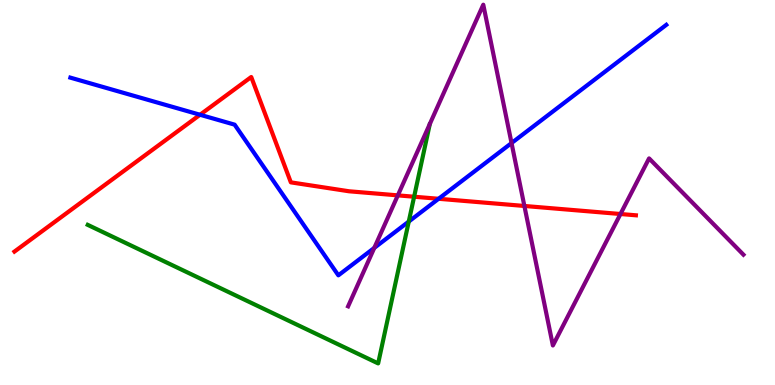[{'lines': ['blue', 'red'], 'intersections': [{'x': 2.58, 'y': 7.02}, {'x': 5.66, 'y': 4.84}]}, {'lines': ['green', 'red'], 'intersections': [{'x': 5.34, 'y': 4.89}]}, {'lines': ['purple', 'red'], 'intersections': [{'x': 5.13, 'y': 4.93}, {'x': 6.77, 'y': 4.65}, {'x': 8.01, 'y': 4.44}]}, {'lines': ['blue', 'green'], 'intersections': [{'x': 5.27, 'y': 4.25}]}, {'lines': ['blue', 'purple'], 'intersections': [{'x': 4.83, 'y': 3.56}, {'x': 6.6, 'y': 6.28}]}, {'lines': ['green', 'purple'], 'intersections': []}]